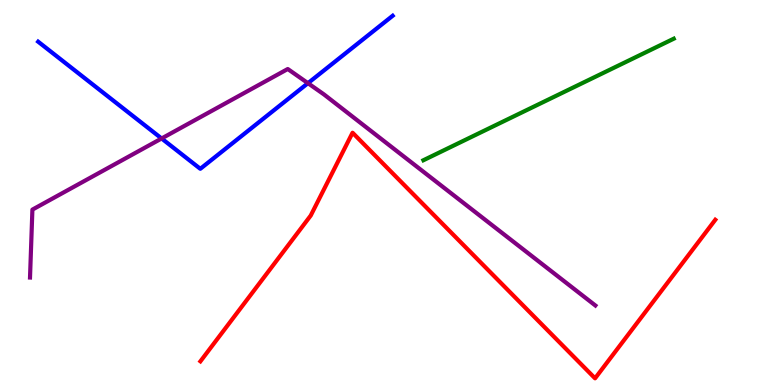[{'lines': ['blue', 'red'], 'intersections': []}, {'lines': ['green', 'red'], 'intersections': []}, {'lines': ['purple', 'red'], 'intersections': []}, {'lines': ['blue', 'green'], 'intersections': []}, {'lines': ['blue', 'purple'], 'intersections': [{'x': 2.09, 'y': 6.4}, {'x': 3.97, 'y': 7.84}]}, {'lines': ['green', 'purple'], 'intersections': []}]